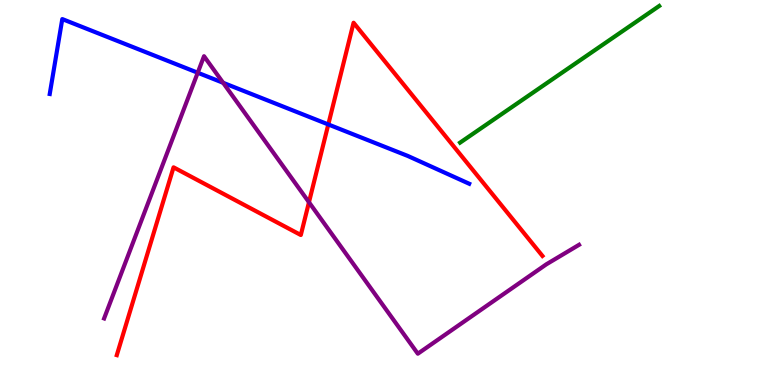[{'lines': ['blue', 'red'], 'intersections': [{'x': 4.24, 'y': 6.77}]}, {'lines': ['green', 'red'], 'intersections': []}, {'lines': ['purple', 'red'], 'intersections': [{'x': 3.99, 'y': 4.75}]}, {'lines': ['blue', 'green'], 'intersections': []}, {'lines': ['blue', 'purple'], 'intersections': [{'x': 2.55, 'y': 8.11}, {'x': 2.88, 'y': 7.85}]}, {'lines': ['green', 'purple'], 'intersections': []}]